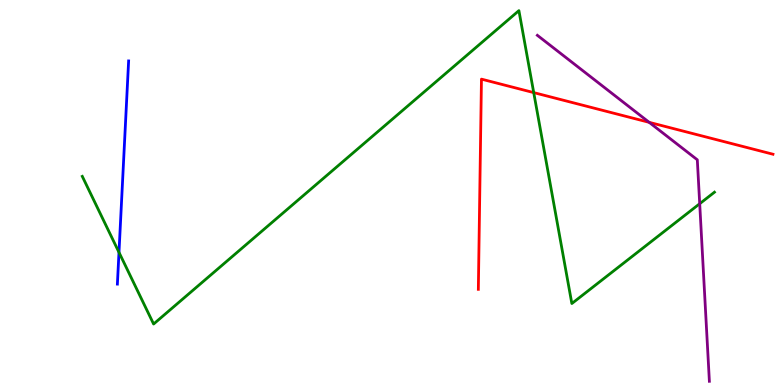[{'lines': ['blue', 'red'], 'intersections': []}, {'lines': ['green', 'red'], 'intersections': [{'x': 6.89, 'y': 7.59}]}, {'lines': ['purple', 'red'], 'intersections': [{'x': 8.38, 'y': 6.82}]}, {'lines': ['blue', 'green'], 'intersections': [{'x': 1.54, 'y': 3.45}]}, {'lines': ['blue', 'purple'], 'intersections': []}, {'lines': ['green', 'purple'], 'intersections': [{'x': 9.03, 'y': 4.71}]}]